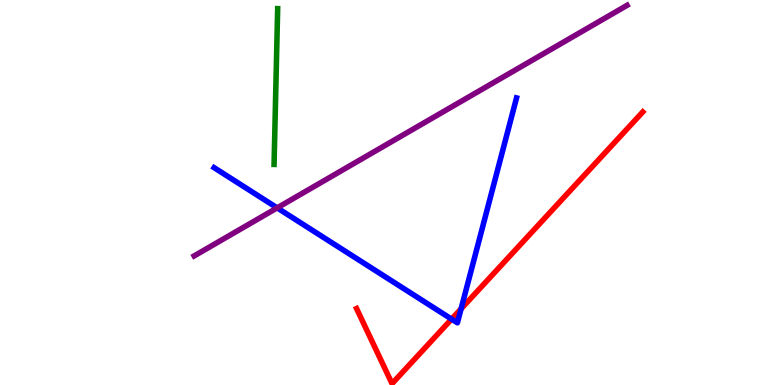[{'lines': ['blue', 'red'], 'intersections': [{'x': 5.83, 'y': 1.71}, {'x': 5.95, 'y': 1.98}]}, {'lines': ['green', 'red'], 'intersections': []}, {'lines': ['purple', 'red'], 'intersections': []}, {'lines': ['blue', 'green'], 'intersections': []}, {'lines': ['blue', 'purple'], 'intersections': [{'x': 3.58, 'y': 4.6}]}, {'lines': ['green', 'purple'], 'intersections': []}]